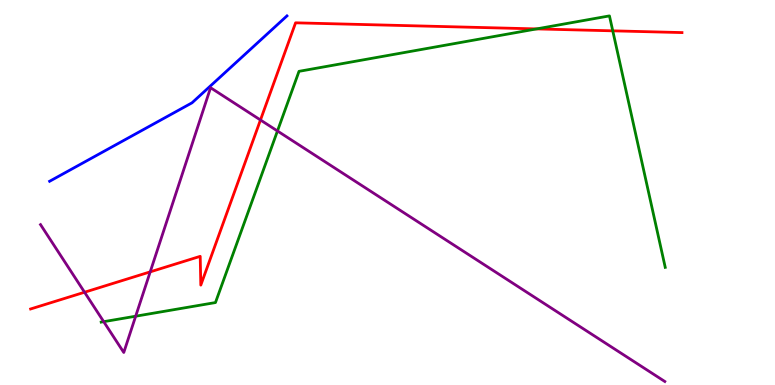[{'lines': ['blue', 'red'], 'intersections': []}, {'lines': ['green', 'red'], 'intersections': [{'x': 6.92, 'y': 9.25}, {'x': 7.91, 'y': 9.2}]}, {'lines': ['purple', 'red'], 'intersections': [{'x': 1.09, 'y': 2.41}, {'x': 1.94, 'y': 2.94}, {'x': 3.36, 'y': 6.88}]}, {'lines': ['blue', 'green'], 'intersections': []}, {'lines': ['blue', 'purple'], 'intersections': []}, {'lines': ['green', 'purple'], 'intersections': [{'x': 1.34, 'y': 1.64}, {'x': 1.75, 'y': 1.79}, {'x': 3.58, 'y': 6.6}]}]